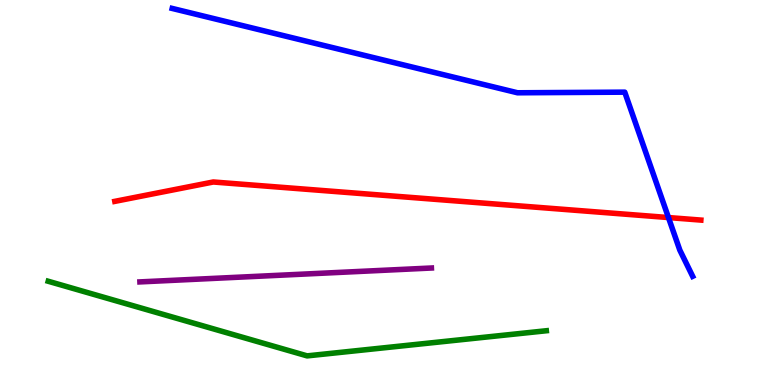[{'lines': ['blue', 'red'], 'intersections': [{'x': 8.63, 'y': 4.35}]}, {'lines': ['green', 'red'], 'intersections': []}, {'lines': ['purple', 'red'], 'intersections': []}, {'lines': ['blue', 'green'], 'intersections': []}, {'lines': ['blue', 'purple'], 'intersections': []}, {'lines': ['green', 'purple'], 'intersections': []}]